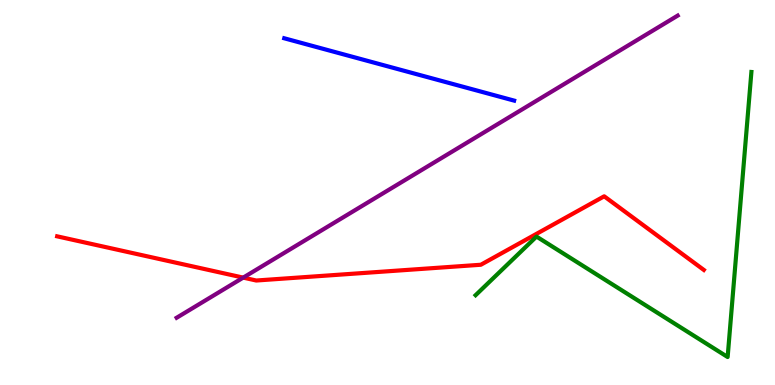[{'lines': ['blue', 'red'], 'intersections': []}, {'lines': ['green', 'red'], 'intersections': []}, {'lines': ['purple', 'red'], 'intersections': [{'x': 3.14, 'y': 2.79}]}, {'lines': ['blue', 'green'], 'intersections': []}, {'lines': ['blue', 'purple'], 'intersections': []}, {'lines': ['green', 'purple'], 'intersections': []}]